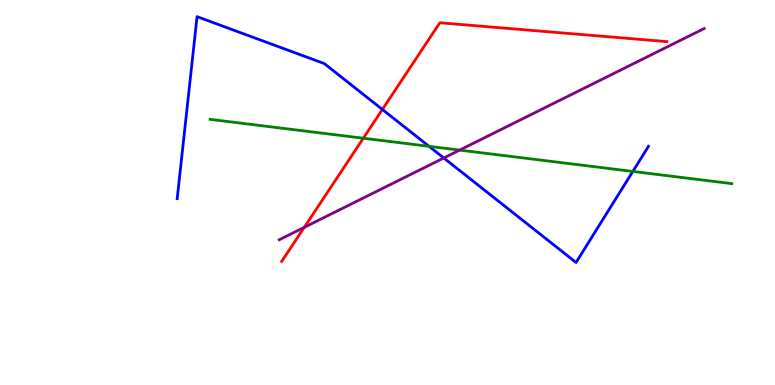[{'lines': ['blue', 'red'], 'intersections': [{'x': 4.93, 'y': 7.16}]}, {'lines': ['green', 'red'], 'intersections': [{'x': 4.69, 'y': 6.41}]}, {'lines': ['purple', 'red'], 'intersections': [{'x': 3.93, 'y': 4.09}]}, {'lines': ['blue', 'green'], 'intersections': [{'x': 5.54, 'y': 6.2}, {'x': 8.17, 'y': 5.55}]}, {'lines': ['blue', 'purple'], 'intersections': [{'x': 5.73, 'y': 5.9}]}, {'lines': ['green', 'purple'], 'intersections': [{'x': 5.93, 'y': 6.1}]}]